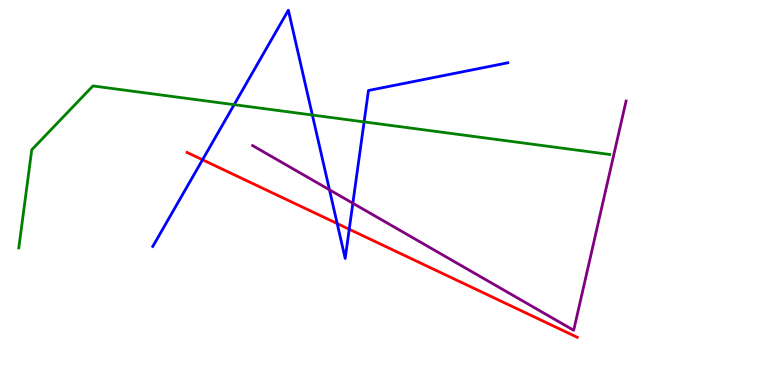[{'lines': ['blue', 'red'], 'intersections': [{'x': 2.61, 'y': 5.85}, {'x': 4.35, 'y': 4.19}, {'x': 4.51, 'y': 4.05}]}, {'lines': ['green', 'red'], 'intersections': []}, {'lines': ['purple', 'red'], 'intersections': []}, {'lines': ['blue', 'green'], 'intersections': [{'x': 3.02, 'y': 7.28}, {'x': 4.03, 'y': 7.01}, {'x': 4.7, 'y': 6.83}]}, {'lines': ['blue', 'purple'], 'intersections': [{'x': 4.25, 'y': 5.07}, {'x': 4.55, 'y': 4.72}]}, {'lines': ['green', 'purple'], 'intersections': []}]